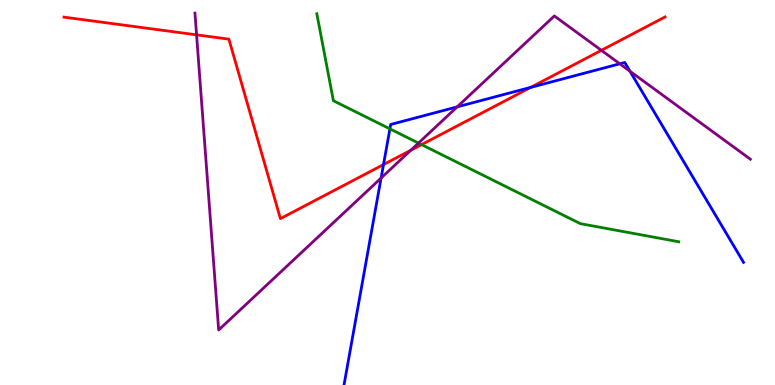[{'lines': ['blue', 'red'], 'intersections': [{'x': 4.95, 'y': 5.73}, {'x': 6.85, 'y': 7.73}]}, {'lines': ['green', 'red'], 'intersections': [{'x': 5.44, 'y': 6.24}]}, {'lines': ['purple', 'red'], 'intersections': [{'x': 2.54, 'y': 9.1}, {'x': 5.3, 'y': 6.1}, {'x': 7.76, 'y': 8.69}]}, {'lines': ['blue', 'green'], 'intersections': [{'x': 5.03, 'y': 6.65}]}, {'lines': ['blue', 'purple'], 'intersections': [{'x': 4.92, 'y': 5.38}, {'x': 5.9, 'y': 7.22}, {'x': 8.0, 'y': 8.34}, {'x': 8.13, 'y': 8.15}]}, {'lines': ['green', 'purple'], 'intersections': [{'x': 5.4, 'y': 6.28}]}]